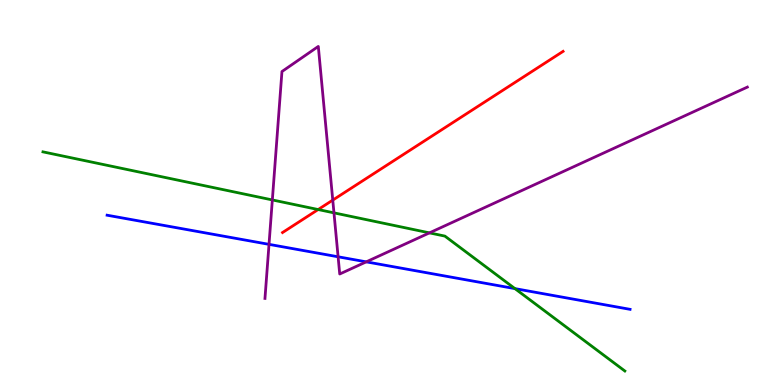[{'lines': ['blue', 'red'], 'intersections': []}, {'lines': ['green', 'red'], 'intersections': [{'x': 4.11, 'y': 4.56}]}, {'lines': ['purple', 'red'], 'intersections': [{'x': 4.29, 'y': 4.8}]}, {'lines': ['blue', 'green'], 'intersections': [{'x': 6.64, 'y': 2.5}]}, {'lines': ['blue', 'purple'], 'intersections': [{'x': 3.47, 'y': 3.65}, {'x': 4.36, 'y': 3.33}, {'x': 4.73, 'y': 3.2}]}, {'lines': ['green', 'purple'], 'intersections': [{'x': 3.51, 'y': 4.81}, {'x': 4.31, 'y': 4.47}, {'x': 5.54, 'y': 3.95}]}]